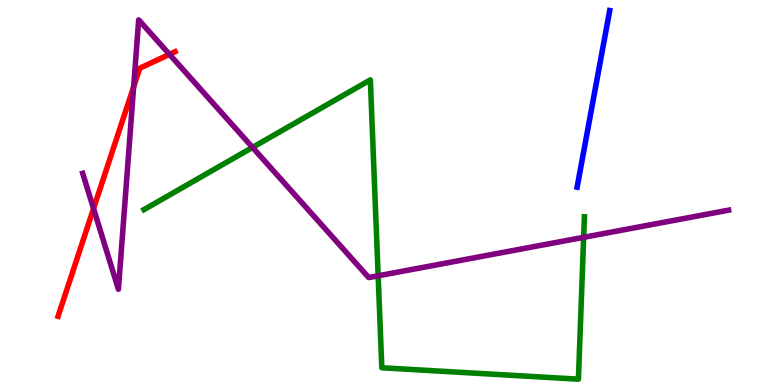[{'lines': ['blue', 'red'], 'intersections': []}, {'lines': ['green', 'red'], 'intersections': []}, {'lines': ['purple', 'red'], 'intersections': [{'x': 1.21, 'y': 4.58}, {'x': 1.72, 'y': 7.74}, {'x': 2.19, 'y': 8.59}]}, {'lines': ['blue', 'green'], 'intersections': []}, {'lines': ['blue', 'purple'], 'intersections': []}, {'lines': ['green', 'purple'], 'intersections': [{'x': 3.26, 'y': 6.17}, {'x': 4.88, 'y': 2.84}, {'x': 7.53, 'y': 3.84}]}]